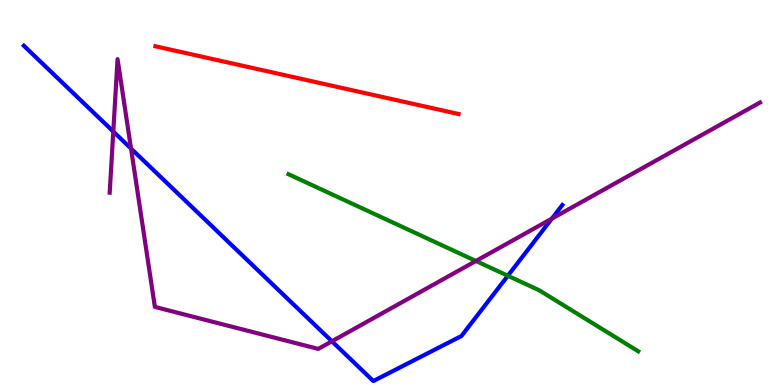[{'lines': ['blue', 'red'], 'intersections': []}, {'lines': ['green', 'red'], 'intersections': []}, {'lines': ['purple', 'red'], 'intersections': []}, {'lines': ['blue', 'green'], 'intersections': [{'x': 6.55, 'y': 2.84}]}, {'lines': ['blue', 'purple'], 'intersections': [{'x': 1.46, 'y': 6.58}, {'x': 1.69, 'y': 6.14}, {'x': 4.28, 'y': 1.14}, {'x': 7.12, 'y': 4.32}]}, {'lines': ['green', 'purple'], 'intersections': [{'x': 6.14, 'y': 3.22}]}]